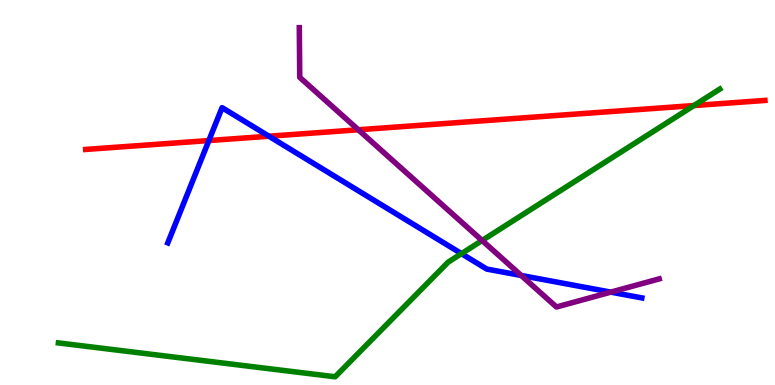[{'lines': ['blue', 'red'], 'intersections': [{'x': 2.69, 'y': 6.35}, {'x': 3.47, 'y': 6.46}]}, {'lines': ['green', 'red'], 'intersections': [{'x': 8.95, 'y': 7.26}]}, {'lines': ['purple', 'red'], 'intersections': [{'x': 4.62, 'y': 6.63}]}, {'lines': ['blue', 'green'], 'intersections': [{'x': 5.95, 'y': 3.41}]}, {'lines': ['blue', 'purple'], 'intersections': [{'x': 6.73, 'y': 2.84}, {'x': 7.88, 'y': 2.41}]}, {'lines': ['green', 'purple'], 'intersections': [{'x': 6.22, 'y': 3.75}]}]